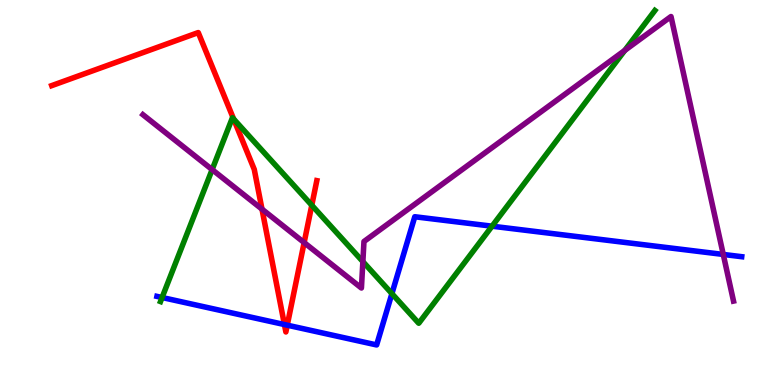[{'lines': ['blue', 'red'], 'intersections': [{'x': 3.67, 'y': 1.57}, {'x': 3.71, 'y': 1.55}]}, {'lines': ['green', 'red'], 'intersections': [{'x': 3.01, 'y': 6.91}, {'x': 4.02, 'y': 4.67}]}, {'lines': ['purple', 'red'], 'intersections': [{'x': 3.38, 'y': 4.57}, {'x': 3.92, 'y': 3.7}]}, {'lines': ['blue', 'green'], 'intersections': [{'x': 2.09, 'y': 2.27}, {'x': 5.06, 'y': 2.37}, {'x': 6.35, 'y': 4.12}]}, {'lines': ['blue', 'purple'], 'intersections': [{'x': 9.33, 'y': 3.39}]}, {'lines': ['green', 'purple'], 'intersections': [{'x': 2.74, 'y': 5.59}, {'x': 4.68, 'y': 3.21}, {'x': 8.06, 'y': 8.69}]}]